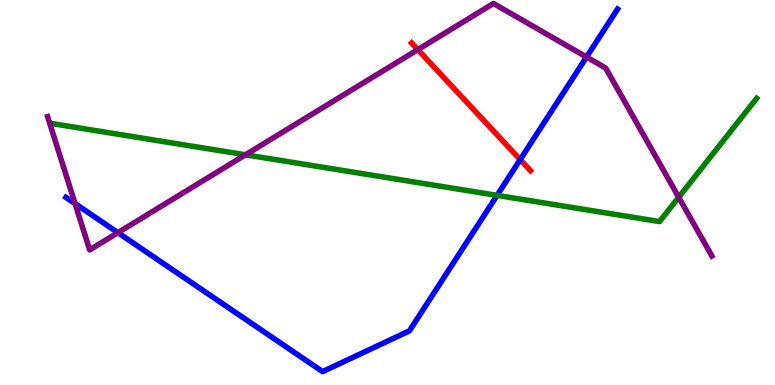[{'lines': ['blue', 'red'], 'intersections': [{'x': 6.71, 'y': 5.85}]}, {'lines': ['green', 'red'], 'intersections': []}, {'lines': ['purple', 'red'], 'intersections': [{'x': 5.39, 'y': 8.71}]}, {'lines': ['blue', 'green'], 'intersections': [{'x': 6.41, 'y': 4.93}]}, {'lines': ['blue', 'purple'], 'intersections': [{'x': 0.969, 'y': 4.71}, {'x': 1.52, 'y': 3.96}, {'x': 7.57, 'y': 8.52}]}, {'lines': ['green', 'purple'], 'intersections': [{'x': 3.17, 'y': 5.98}, {'x': 8.76, 'y': 4.88}]}]